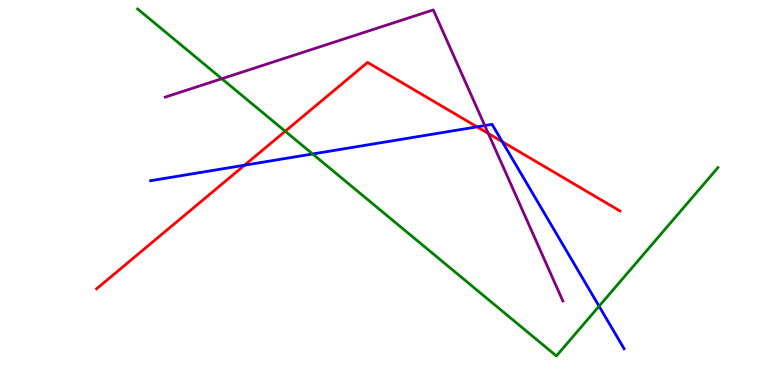[{'lines': ['blue', 'red'], 'intersections': [{'x': 3.16, 'y': 5.71}, {'x': 6.16, 'y': 6.71}, {'x': 6.48, 'y': 6.32}]}, {'lines': ['green', 'red'], 'intersections': [{'x': 3.68, 'y': 6.59}]}, {'lines': ['purple', 'red'], 'intersections': [{'x': 6.3, 'y': 6.53}]}, {'lines': ['blue', 'green'], 'intersections': [{'x': 4.03, 'y': 6.0}, {'x': 7.73, 'y': 2.05}]}, {'lines': ['blue', 'purple'], 'intersections': [{'x': 6.26, 'y': 6.74}]}, {'lines': ['green', 'purple'], 'intersections': [{'x': 2.86, 'y': 7.96}]}]